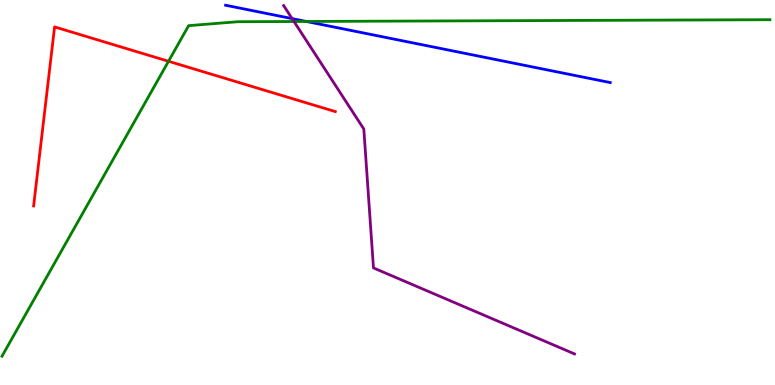[{'lines': ['blue', 'red'], 'intersections': []}, {'lines': ['green', 'red'], 'intersections': [{'x': 2.17, 'y': 8.41}]}, {'lines': ['purple', 'red'], 'intersections': []}, {'lines': ['blue', 'green'], 'intersections': [{'x': 3.95, 'y': 9.44}]}, {'lines': ['blue', 'purple'], 'intersections': [{'x': 3.77, 'y': 9.52}]}, {'lines': ['green', 'purple'], 'intersections': [{'x': 3.79, 'y': 9.44}]}]